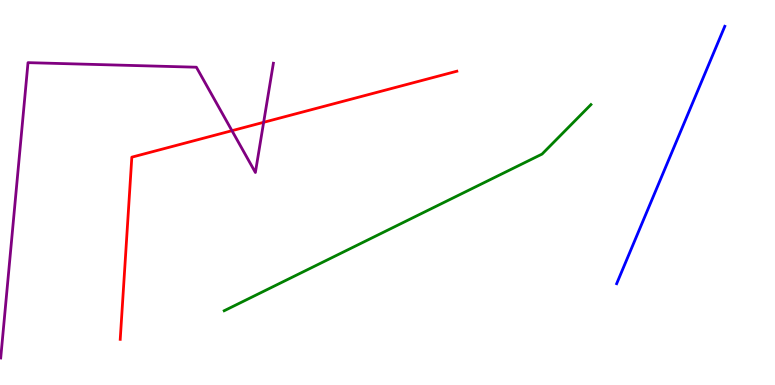[{'lines': ['blue', 'red'], 'intersections': []}, {'lines': ['green', 'red'], 'intersections': []}, {'lines': ['purple', 'red'], 'intersections': [{'x': 2.99, 'y': 6.61}, {'x': 3.4, 'y': 6.82}]}, {'lines': ['blue', 'green'], 'intersections': []}, {'lines': ['blue', 'purple'], 'intersections': []}, {'lines': ['green', 'purple'], 'intersections': []}]